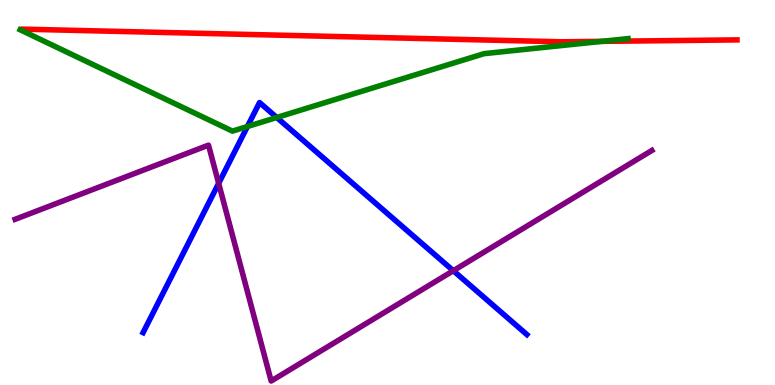[{'lines': ['blue', 'red'], 'intersections': []}, {'lines': ['green', 'red'], 'intersections': [{'x': 7.76, 'y': 8.93}]}, {'lines': ['purple', 'red'], 'intersections': []}, {'lines': ['blue', 'green'], 'intersections': [{'x': 3.19, 'y': 6.71}, {'x': 3.57, 'y': 6.95}]}, {'lines': ['blue', 'purple'], 'intersections': [{'x': 2.82, 'y': 5.24}, {'x': 5.85, 'y': 2.97}]}, {'lines': ['green', 'purple'], 'intersections': []}]